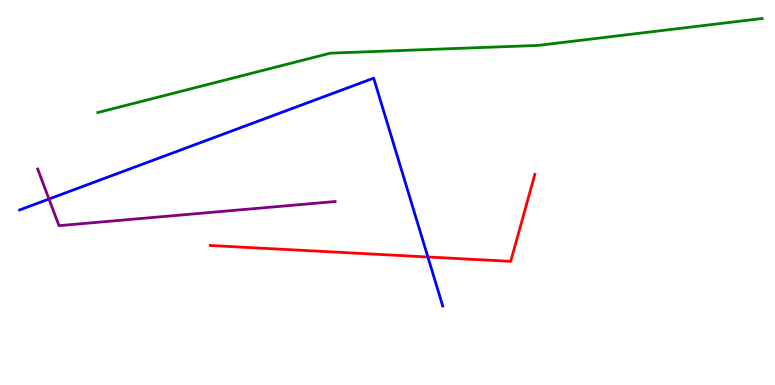[{'lines': ['blue', 'red'], 'intersections': [{'x': 5.52, 'y': 3.33}]}, {'lines': ['green', 'red'], 'intersections': []}, {'lines': ['purple', 'red'], 'intersections': []}, {'lines': ['blue', 'green'], 'intersections': []}, {'lines': ['blue', 'purple'], 'intersections': [{'x': 0.632, 'y': 4.83}]}, {'lines': ['green', 'purple'], 'intersections': []}]